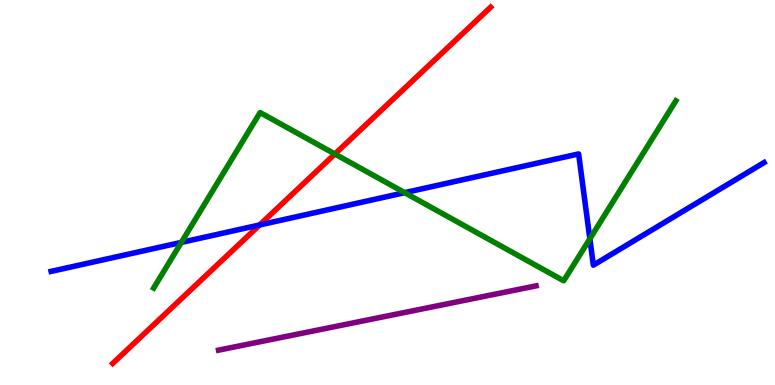[{'lines': ['blue', 'red'], 'intersections': [{'x': 3.35, 'y': 4.16}]}, {'lines': ['green', 'red'], 'intersections': [{'x': 4.32, 'y': 6.0}]}, {'lines': ['purple', 'red'], 'intersections': []}, {'lines': ['blue', 'green'], 'intersections': [{'x': 2.34, 'y': 3.7}, {'x': 5.22, 'y': 5.0}, {'x': 7.61, 'y': 3.8}]}, {'lines': ['blue', 'purple'], 'intersections': []}, {'lines': ['green', 'purple'], 'intersections': []}]